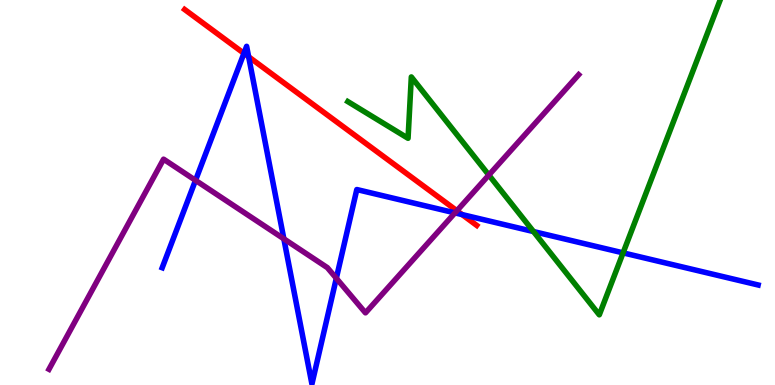[{'lines': ['blue', 'red'], 'intersections': [{'x': 3.15, 'y': 8.61}, {'x': 3.21, 'y': 8.52}, {'x': 5.96, 'y': 4.43}]}, {'lines': ['green', 'red'], 'intersections': []}, {'lines': ['purple', 'red'], 'intersections': [{'x': 5.9, 'y': 4.53}]}, {'lines': ['blue', 'green'], 'intersections': [{'x': 6.88, 'y': 3.99}, {'x': 8.04, 'y': 3.43}]}, {'lines': ['blue', 'purple'], 'intersections': [{'x': 2.52, 'y': 5.32}, {'x': 3.66, 'y': 3.8}, {'x': 4.34, 'y': 2.77}, {'x': 5.87, 'y': 4.47}]}, {'lines': ['green', 'purple'], 'intersections': [{'x': 6.31, 'y': 5.45}]}]